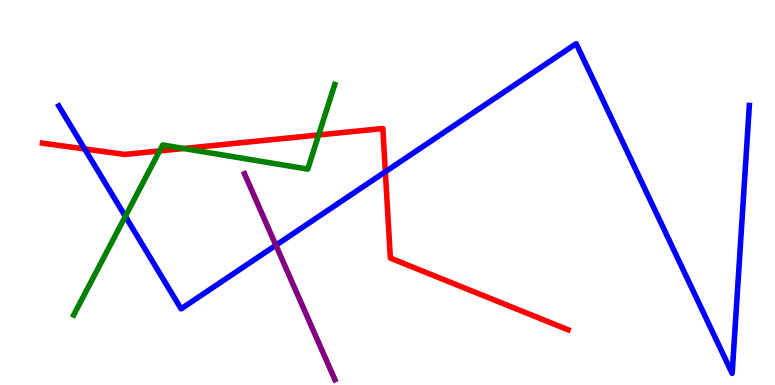[{'lines': ['blue', 'red'], 'intersections': [{'x': 1.09, 'y': 6.13}, {'x': 4.97, 'y': 5.54}]}, {'lines': ['green', 'red'], 'intersections': [{'x': 2.06, 'y': 6.08}, {'x': 2.37, 'y': 6.14}, {'x': 4.11, 'y': 6.49}]}, {'lines': ['purple', 'red'], 'intersections': []}, {'lines': ['blue', 'green'], 'intersections': [{'x': 1.62, 'y': 4.38}]}, {'lines': ['blue', 'purple'], 'intersections': [{'x': 3.56, 'y': 3.63}]}, {'lines': ['green', 'purple'], 'intersections': []}]